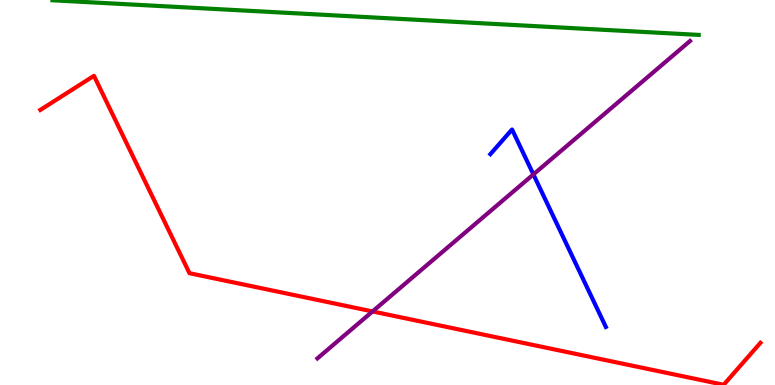[{'lines': ['blue', 'red'], 'intersections': []}, {'lines': ['green', 'red'], 'intersections': []}, {'lines': ['purple', 'red'], 'intersections': [{'x': 4.81, 'y': 1.91}]}, {'lines': ['blue', 'green'], 'intersections': []}, {'lines': ['blue', 'purple'], 'intersections': [{'x': 6.88, 'y': 5.47}]}, {'lines': ['green', 'purple'], 'intersections': []}]